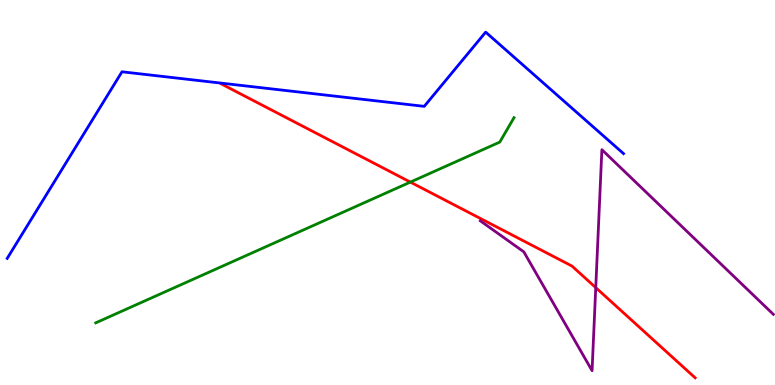[{'lines': ['blue', 'red'], 'intersections': []}, {'lines': ['green', 'red'], 'intersections': [{'x': 5.29, 'y': 5.27}]}, {'lines': ['purple', 'red'], 'intersections': [{'x': 7.69, 'y': 2.53}]}, {'lines': ['blue', 'green'], 'intersections': []}, {'lines': ['blue', 'purple'], 'intersections': []}, {'lines': ['green', 'purple'], 'intersections': []}]